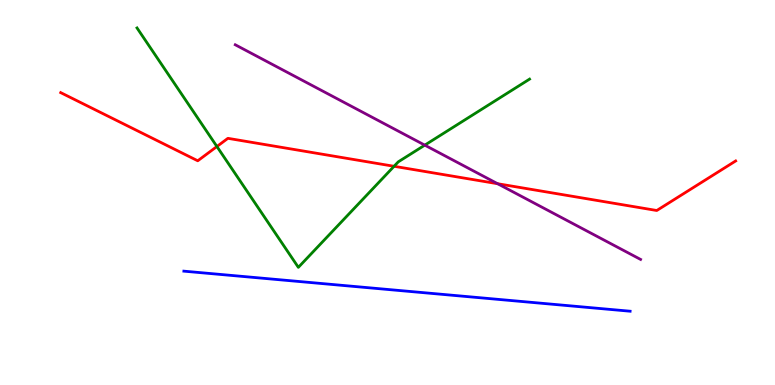[{'lines': ['blue', 'red'], 'intersections': []}, {'lines': ['green', 'red'], 'intersections': [{'x': 2.8, 'y': 6.19}, {'x': 5.08, 'y': 5.68}]}, {'lines': ['purple', 'red'], 'intersections': [{'x': 6.42, 'y': 5.23}]}, {'lines': ['blue', 'green'], 'intersections': []}, {'lines': ['blue', 'purple'], 'intersections': []}, {'lines': ['green', 'purple'], 'intersections': [{'x': 5.48, 'y': 6.23}]}]